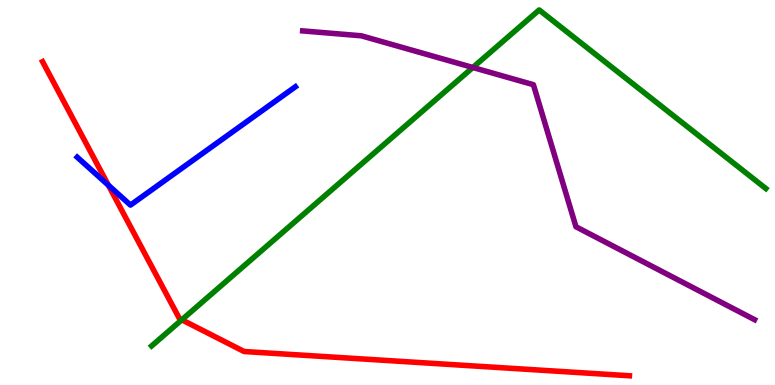[{'lines': ['blue', 'red'], 'intersections': [{'x': 1.4, 'y': 5.19}]}, {'lines': ['green', 'red'], 'intersections': [{'x': 2.35, 'y': 1.69}]}, {'lines': ['purple', 'red'], 'intersections': []}, {'lines': ['blue', 'green'], 'intersections': []}, {'lines': ['blue', 'purple'], 'intersections': []}, {'lines': ['green', 'purple'], 'intersections': [{'x': 6.1, 'y': 8.25}]}]